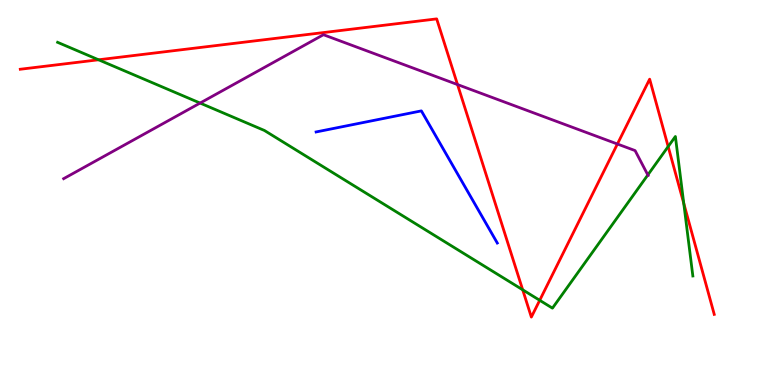[{'lines': ['blue', 'red'], 'intersections': []}, {'lines': ['green', 'red'], 'intersections': [{'x': 1.27, 'y': 8.45}, {'x': 6.74, 'y': 2.47}, {'x': 6.96, 'y': 2.2}, {'x': 8.62, 'y': 6.19}, {'x': 8.82, 'y': 4.72}]}, {'lines': ['purple', 'red'], 'intersections': [{'x': 5.9, 'y': 7.8}, {'x': 7.97, 'y': 6.26}]}, {'lines': ['blue', 'green'], 'intersections': []}, {'lines': ['blue', 'purple'], 'intersections': []}, {'lines': ['green', 'purple'], 'intersections': [{'x': 2.58, 'y': 7.32}, {'x': 8.36, 'y': 5.46}]}]